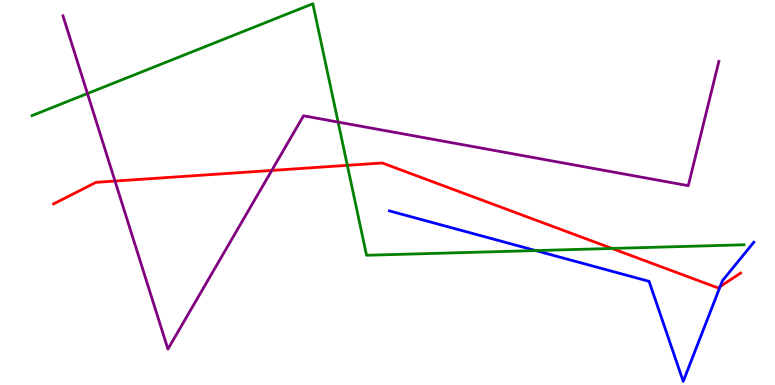[{'lines': ['blue', 'red'], 'intersections': [{'x': 9.29, 'y': 2.56}]}, {'lines': ['green', 'red'], 'intersections': [{'x': 4.48, 'y': 5.71}, {'x': 7.9, 'y': 3.55}]}, {'lines': ['purple', 'red'], 'intersections': [{'x': 1.48, 'y': 5.3}, {'x': 3.51, 'y': 5.57}]}, {'lines': ['blue', 'green'], 'intersections': [{'x': 6.91, 'y': 3.49}]}, {'lines': ['blue', 'purple'], 'intersections': []}, {'lines': ['green', 'purple'], 'intersections': [{'x': 1.13, 'y': 7.57}, {'x': 4.36, 'y': 6.83}]}]